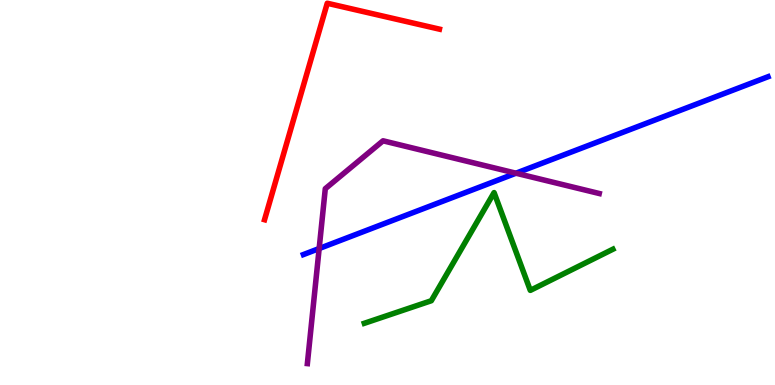[{'lines': ['blue', 'red'], 'intersections': []}, {'lines': ['green', 'red'], 'intersections': []}, {'lines': ['purple', 'red'], 'intersections': []}, {'lines': ['blue', 'green'], 'intersections': []}, {'lines': ['blue', 'purple'], 'intersections': [{'x': 4.12, 'y': 3.54}, {'x': 6.66, 'y': 5.5}]}, {'lines': ['green', 'purple'], 'intersections': []}]